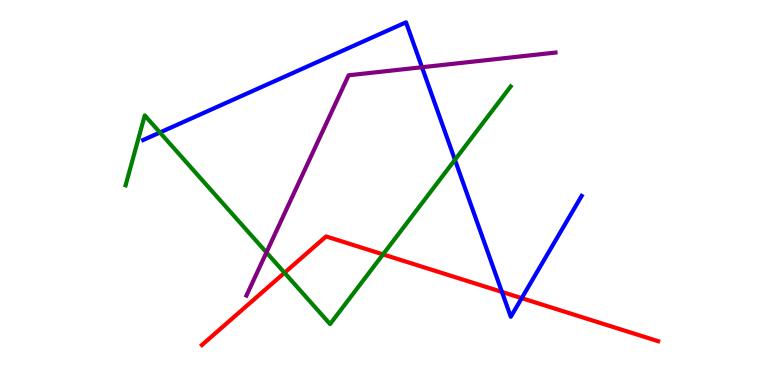[{'lines': ['blue', 'red'], 'intersections': [{'x': 6.48, 'y': 2.42}, {'x': 6.73, 'y': 2.26}]}, {'lines': ['green', 'red'], 'intersections': [{'x': 3.67, 'y': 2.91}, {'x': 4.94, 'y': 3.39}]}, {'lines': ['purple', 'red'], 'intersections': []}, {'lines': ['blue', 'green'], 'intersections': [{'x': 2.06, 'y': 6.56}, {'x': 5.87, 'y': 5.85}]}, {'lines': ['blue', 'purple'], 'intersections': [{'x': 5.45, 'y': 8.25}]}, {'lines': ['green', 'purple'], 'intersections': [{'x': 3.44, 'y': 3.44}]}]